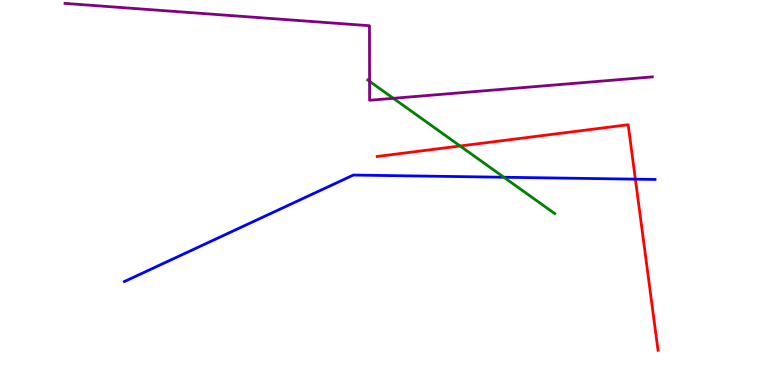[{'lines': ['blue', 'red'], 'intersections': [{'x': 8.2, 'y': 5.35}]}, {'lines': ['green', 'red'], 'intersections': [{'x': 5.94, 'y': 6.21}]}, {'lines': ['purple', 'red'], 'intersections': []}, {'lines': ['blue', 'green'], 'intersections': [{'x': 6.5, 'y': 5.4}]}, {'lines': ['blue', 'purple'], 'intersections': []}, {'lines': ['green', 'purple'], 'intersections': [{'x': 4.77, 'y': 7.89}, {'x': 5.08, 'y': 7.45}]}]